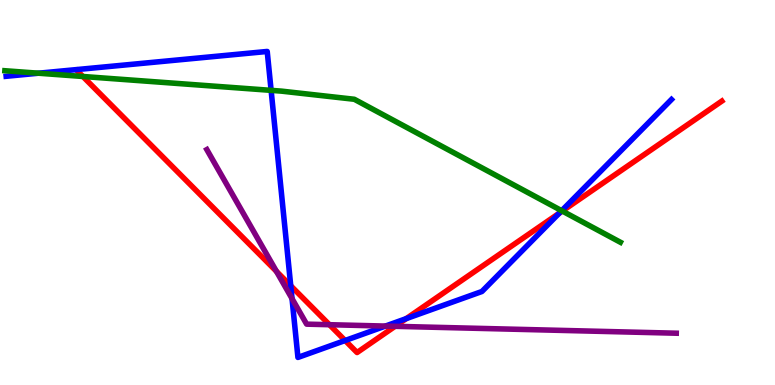[{'lines': ['blue', 'red'], 'intersections': [{'x': 3.75, 'y': 2.58}, {'x': 4.45, 'y': 1.16}, {'x': 5.24, 'y': 1.72}, {'x': 7.22, 'y': 4.46}]}, {'lines': ['green', 'red'], 'intersections': [{'x': 1.07, 'y': 8.01}, {'x': 7.26, 'y': 4.52}]}, {'lines': ['purple', 'red'], 'intersections': [{'x': 3.57, 'y': 2.95}, {'x': 4.25, 'y': 1.57}, {'x': 5.1, 'y': 1.52}]}, {'lines': ['blue', 'green'], 'intersections': [{'x': 0.497, 'y': 8.1}, {'x': 3.5, 'y': 7.65}, {'x': 7.25, 'y': 4.53}]}, {'lines': ['blue', 'purple'], 'intersections': [{'x': 3.77, 'y': 2.24}, {'x': 4.97, 'y': 1.53}]}, {'lines': ['green', 'purple'], 'intersections': []}]